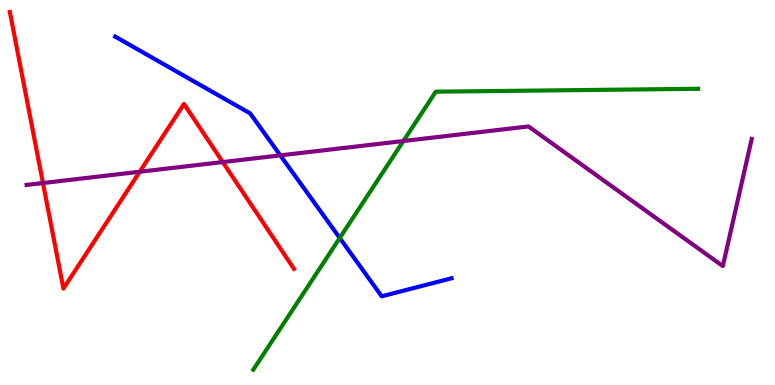[{'lines': ['blue', 'red'], 'intersections': []}, {'lines': ['green', 'red'], 'intersections': []}, {'lines': ['purple', 'red'], 'intersections': [{'x': 0.554, 'y': 5.25}, {'x': 1.8, 'y': 5.54}, {'x': 2.87, 'y': 5.79}]}, {'lines': ['blue', 'green'], 'intersections': [{'x': 4.38, 'y': 3.82}]}, {'lines': ['blue', 'purple'], 'intersections': [{'x': 3.62, 'y': 5.96}]}, {'lines': ['green', 'purple'], 'intersections': [{'x': 5.21, 'y': 6.34}]}]